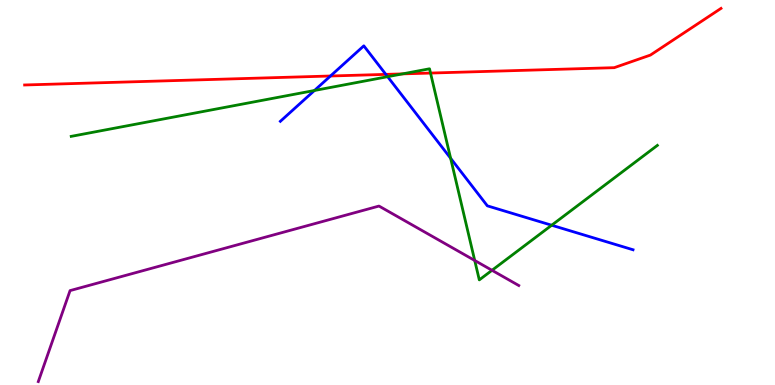[{'lines': ['blue', 'red'], 'intersections': [{'x': 4.26, 'y': 8.03}, {'x': 4.98, 'y': 8.07}]}, {'lines': ['green', 'red'], 'intersections': [{'x': 5.19, 'y': 8.08}, {'x': 5.56, 'y': 8.1}]}, {'lines': ['purple', 'red'], 'intersections': []}, {'lines': ['blue', 'green'], 'intersections': [{'x': 4.06, 'y': 7.65}, {'x': 5.0, 'y': 8.01}, {'x': 5.81, 'y': 5.89}, {'x': 7.12, 'y': 4.15}]}, {'lines': ['blue', 'purple'], 'intersections': []}, {'lines': ['green', 'purple'], 'intersections': [{'x': 6.13, 'y': 3.23}, {'x': 6.35, 'y': 2.98}]}]